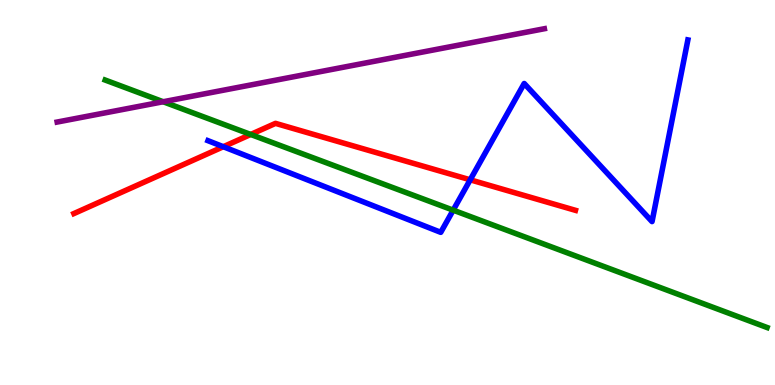[{'lines': ['blue', 'red'], 'intersections': [{'x': 2.88, 'y': 6.19}, {'x': 6.07, 'y': 5.33}]}, {'lines': ['green', 'red'], 'intersections': [{'x': 3.24, 'y': 6.51}]}, {'lines': ['purple', 'red'], 'intersections': []}, {'lines': ['blue', 'green'], 'intersections': [{'x': 5.85, 'y': 4.54}]}, {'lines': ['blue', 'purple'], 'intersections': []}, {'lines': ['green', 'purple'], 'intersections': [{'x': 2.11, 'y': 7.36}]}]